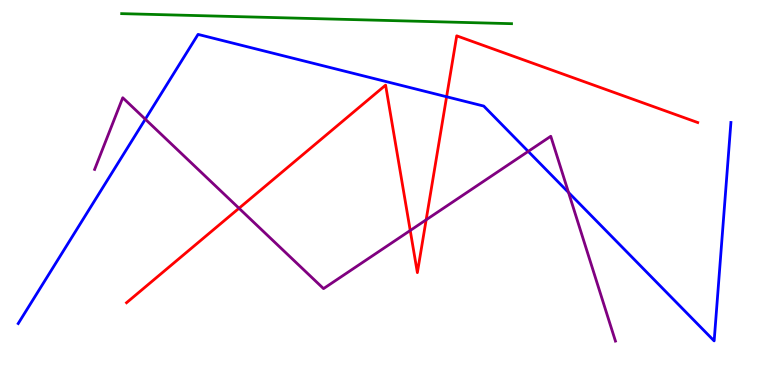[{'lines': ['blue', 'red'], 'intersections': [{'x': 5.76, 'y': 7.49}]}, {'lines': ['green', 'red'], 'intersections': []}, {'lines': ['purple', 'red'], 'intersections': [{'x': 3.08, 'y': 4.59}, {'x': 5.29, 'y': 4.01}, {'x': 5.5, 'y': 4.29}]}, {'lines': ['blue', 'green'], 'intersections': []}, {'lines': ['blue', 'purple'], 'intersections': [{'x': 1.87, 'y': 6.9}, {'x': 6.82, 'y': 6.07}, {'x': 7.34, 'y': 5.0}]}, {'lines': ['green', 'purple'], 'intersections': []}]